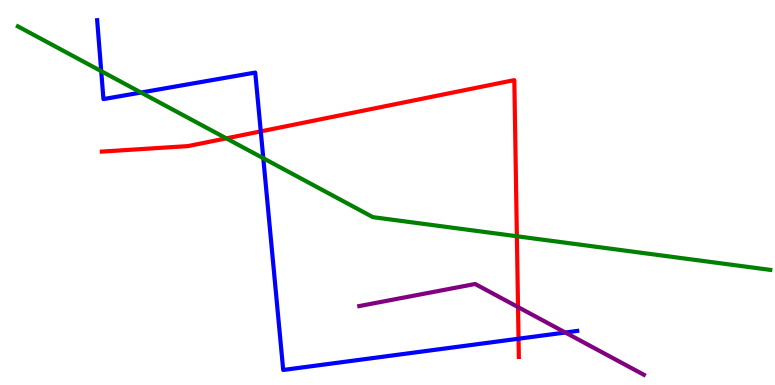[{'lines': ['blue', 'red'], 'intersections': [{'x': 3.36, 'y': 6.59}, {'x': 6.69, 'y': 1.2}]}, {'lines': ['green', 'red'], 'intersections': [{'x': 2.92, 'y': 6.41}, {'x': 6.67, 'y': 3.86}]}, {'lines': ['purple', 'red'], 'intersections': [{'x': 6.68, 'y': 2.02}]}, {'lines': ['blue', 'green'], 'intersections': [{'x': 1.31, 'y': 8.15}, {'x': 1.82, 'y': 7.6}, {'x': 3.4, 'y': 5.89}]}, {'lines': ['blue', 'purple'], 'intersections': [{'x': 7.29, 'y': 1.36}]}, {'lines': ['green', 'purple'], 'intersections': []}]